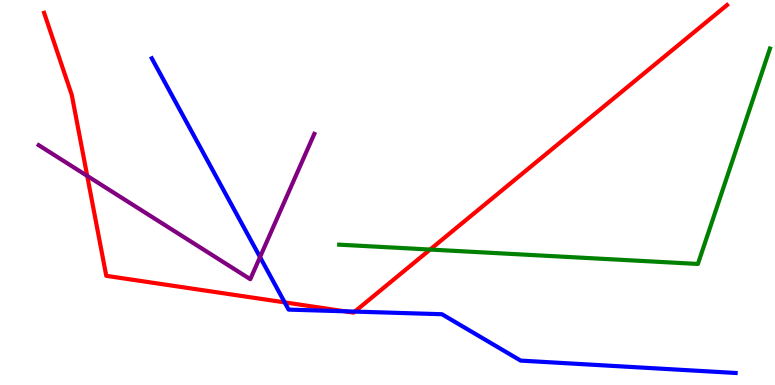[{'lines': ['blue', 'red'], 'intersections': [{'x': 3.67, 'y': 2.15}, {'x': 4.45, 'y': 1.91}, {'x': 4.58, 'y': 1.91}]}, {'lines': ['green', 'red'], 'intersections': [{'x': 5.55, 'y': 3.52}]}, {'lines': ['purple', 'red'], 'intersections': [{'x': 1.13, 'y': 5.43}]}, {'lines': ['blue', 'green'], 'intersections': []}, {'lines': ['blue', 'purple'], 'intersections': [{'x': 3.36, 'y': 3.32}]}, {'lines': ['green', 'purple'], 'intersections': []}]